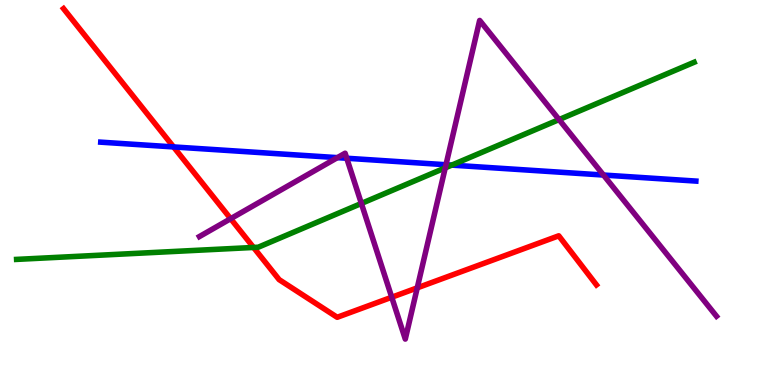[{'lines': ['blue', 'red'], 'intersections': [{'x': 2.24, 'y': 6.18}]}, {'lines': ['green', 'red'], 'intersections': [{'x': 3.27, 'y': 3.57}]}, {'lines': ['purple', 'red'], 'intersections': [{'x': 2.98, 'y': 4.32}, {'x': 5.05, 'y': 2.28}, {'x': 5.38, 'y': 2.52}]}, {'lines': ['blue', 'green'], 'intersections': [{'x': 5.83, 'y': 5.71}]}, {'lines': ['blue', 'purple'], 'intersections': [{'x': 4.35, 'y': 5.91}, {'x': 4.47, 'y': 5.89}, {'x': 5.75, 'y': 5.72}, {'x': 7.79, 'y': 5.45}]}, {'lines': ['green', 'purple'], 'intersections': [{'x': 4.66, 'y': 4.72}, {'x': 5.75, 'y': 5.64}, {'x': 7.21, 'y': 6.89}]}]